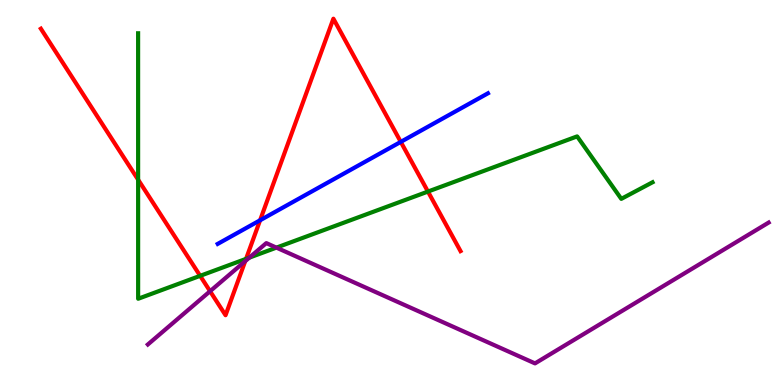[{'lines': ['blue', 'red'], 'intersections': [{'x': 3.36, 'y': 4.28}, {'x': 5.17, 'y': 6.31}]}, {'lines': ['green', 'red'], 'intersections': [{'x': 1.78, 'y': 5.33}, {'x': 2.58, 'y': 2.84}, {'x': 3.17, 'y': 3.28}, {'x': 5.52, 'y': 5.02}]}, {'lines': ['purple', 'red'], 'intersections': [{'x': 2.71, 'y': 2.44}, {'x': 3.16, 'y': 3.22}]}, {'lines': ['blue', 'green'], 'intersections': []}, {'lines': ['blue', 'purple'], 'intersections': []}, {'lines': ['green', 'purple'], 'intersections': [{'x': 3.22, 'y': 3.31}, {'x': 3.57, 'y': 3.57}]}]